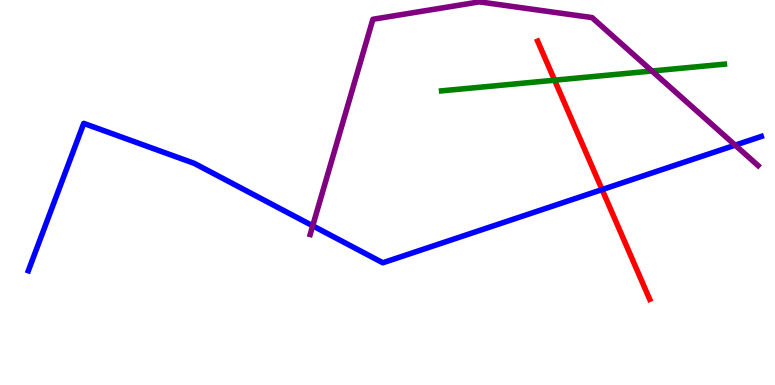[{'lines': ['blue', 'red'], 'intersections': [{'x': 7.77, 'y': 5.08}]}, {'lines': ['green', 'red'], 'intersections': [{'x': 7.16, 'y': 7.92}]}, {'lines': ['purple', 'red'], 'intersections': []}, {'lines': ['blue', 'green'], 'intersections': []}, {'lines': ['blue', 'purple'], 'intersections': [{'x': 4.03, 'y': 4.14}, {'x': 9.49, 'y': 6.23}]}, {'lines': ['green', 'purple'], 'intersections': [{'x': 8.41, 'y': 8.16}]}]